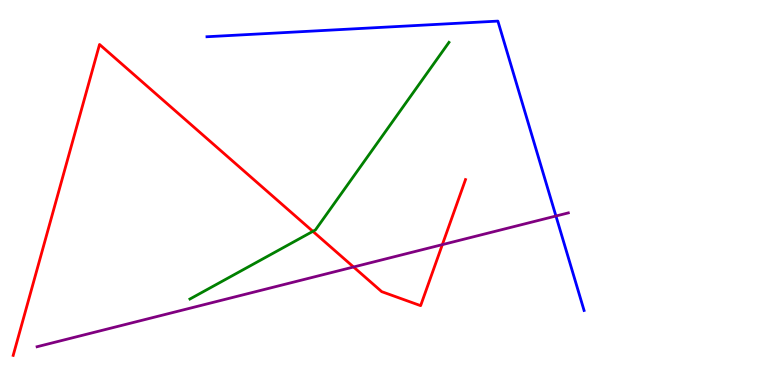[{'lines': ['blue', 'red'], 'intersections': []}, {'lines': ['green', 'red'], 'intersections': [{'x': 4.04, 'y': 3.99}]}, {'lines': ['purple', 'red'], 'intersections': [{'x': 4.56, 'y': 3.06}, {'x': 5.71, 'y': 3.65}]}, {'lines': ['blue', 'green'], 'intersections': []}, {'lines': ['blue', 'purple'], 'intersections': [{'x': 7.17, 'y': 4.39}]}, {'lines': ['green', 'purple'], 'intersections': []}]